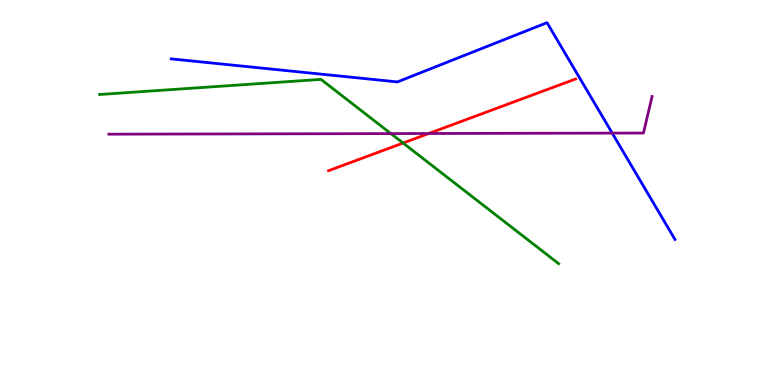[{'lines': ['blue', 'red'], 'intersections': []}, {'lines': ['green', 'red'], 'intersections': [{'x': 5.2, 'y': 6.28}]}, {'lines': ['purple', 'red'], 'intersections': [{'x': 5.53, 'y': 6.53}]}, {'lines': ['blue', 'green'], 'intersections': []}, {'lines': ['blue', 'purple'], 'intersections': [{'x': 7.9, 'y': 6.54}]}, {'lines': ['green', 'purple'], 'intersections': [{'x': 5.04, 'y': 6.53}]}]